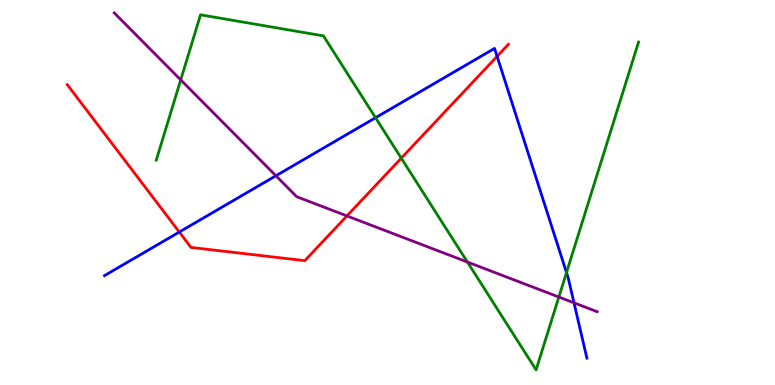[{'lines': ['blue', 'red'], 'intersections': [{'x': 2.31, 'y': 3.97}, {'x': 6.41, 'y': 8.54}]}, {'lines': ['green', 'red'], 'intersections': [{'x': 5.18, 'y': 5.89}]}, {'lines': ['purple', 'red'], 'intersections': [{'x': 4.48, 'y': 4.39}]}, {'lines': ['blue', 'green'], 'intersections': [{'x': 4.85, 'y': 6.94}, {'x': 7.31, 'y': 2.92}]}, {'lines': ['blue', 'purple'], 'intersections': [{'x': 3.56, 'y': 5.43}, {'x': 7.41, 'y': 2.13}]}, {'lines': ['green', 'purple'], 'intersections': [{'x': 2.33, 'y': 7.93}, {'x': 6.03, 'y': 3.19}, {'x': 7.21, 'y': 2.29}]}]